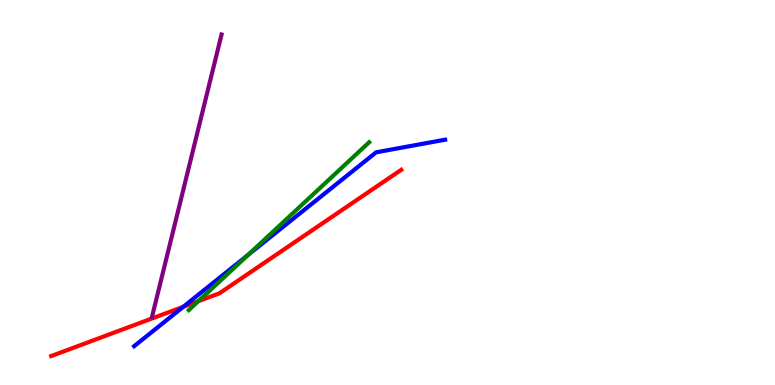[{'lines': ['blue', 'red'], 'intersections': [{'x': 2.36, 'y': 2.03}]}, {'lines': ['green', 'red'], 'intersections': [{'x': 2.56, 'y': 2.18}]}, {'lines': ['purple', 'red'], 'intersections': []}, {'lines': ['blue', 'green'], 'intersections': [{'x': 3.2, 'y': 3.38}]}, {'lines': ['blue', 'purple'], 'intersections': []}, {'lines': ['green', 'purple'], 'intersections': []}]